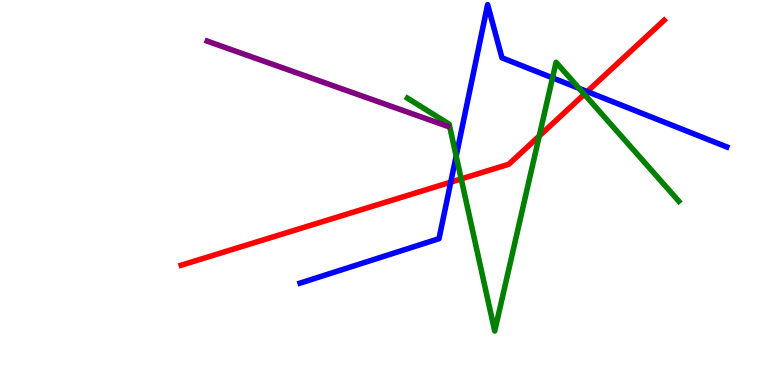[{'lines': ['blue', 'red'], 'intersections': [{'x': 5.82, 'y': 5.27}, {'x': 7.58, 'y': 7.62}]}, {'lines': ['green', 'red'], 'intersections': [{'x': 5.95, 'y': 5.35}, {'x': 6.96, 'y': 6.47}, {'x': 7.54, 'y': 7.55}]}, {'lines': ['purple', 'red'], 'intersections': []}, {'lines': ['blue', 'green'], 'intersections': [{'x': 5.89, 'y': 5.95}, {'x': 7.13, 'y': 7.98}, {'x': 7.47, 'y': 7.7}]}, {'lines': ['blue', 'purple'], 'intersections': []}, {'lines': ['green', 'purple'], 'intersections': []}]